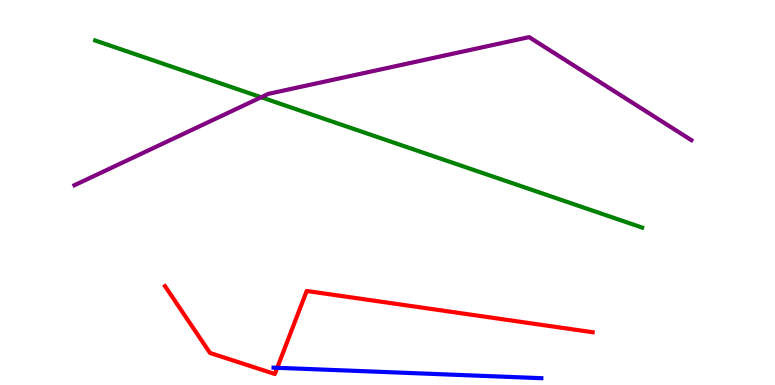[{'lines': ['blue', 'red'], 'intersections': [{'x': 3.58, 'y': 0.447}]}, {'lines': ['green', 'red'], 'intersections': []}, {'lines': ['purple', 'red'], 'intersections': []}, {'lines': ['blue', 'green'], 'intersections': []}, {'lines': ['blue', 'purple'], 'intersections': []}, {'lines': ['green', 'purple'], 'intersections': [{'x': 3.37, 'y': 7.47}]}]